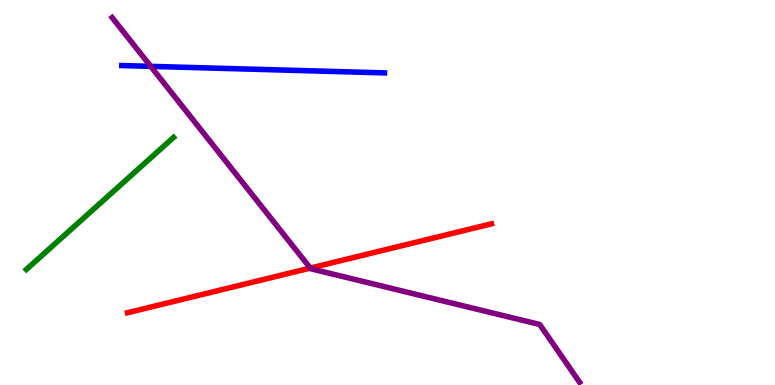[{'lines': ['blue', 'red'], 'intersections': []}, {'lines': ['green', 'red'], 'intersections': []}, {'lines': ['purple', 'red'], 'intersections': [{'x': 4.0, 'y': 3.04}]}, {'lines': ['blue', 'green'], 'intersections': []}, {'lines': ['blue', 'purple'], 'intersections': [{'x': 1.94, 'y': 8.28}]}, {'lines': ['green', 'purple'], 'intersections': []}]